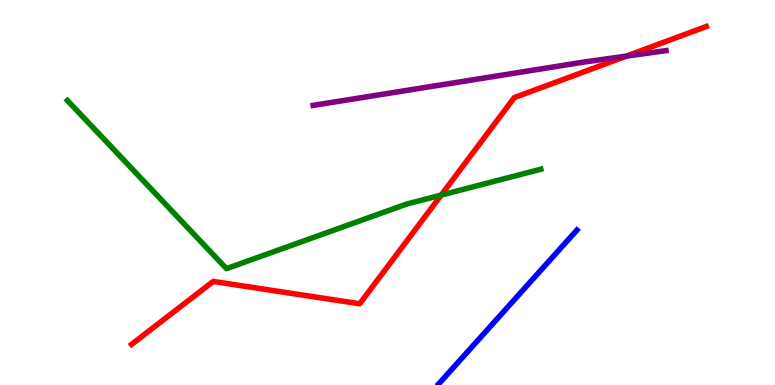[{'lines': ['blue', 'red'], 'intersections': []}, {'lines': ['green', 'red'], 'intersections': [{'x': 5.69, 'y': 4.93}]}, {'lines': ['purple', 'red'], 'intersections': [{'x': 8.08, 'y': 8.54}]}, {'lines': ['blue', 'green'], 'intersections': []}, {'lines': ['blue', 'purple'], 'intersections': []}, {'lines': ['green', 'purple'], 'intersections': []}]